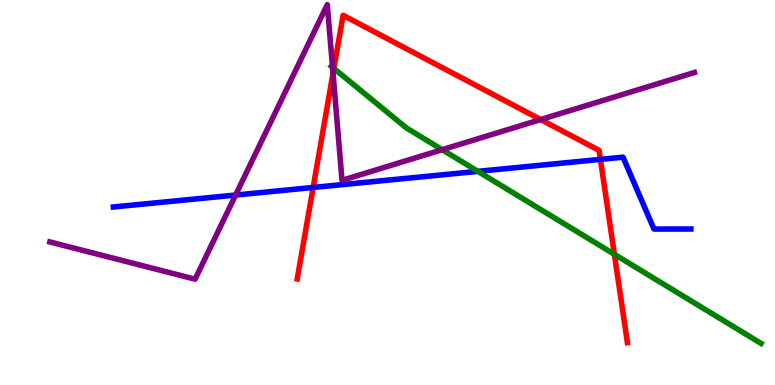[{'lines': ['blue', 'red'], 'intersections': [{'x': 4.04, 'y': 5.13}, {'x': 7.75, 'y': 5.86}]}, {'lines': ['green', 'red'], 'intersections': [{'x': 4.31, 'y': 8.22}, {'x': 7.93, 'y': 3.39}]}, {'lines': ['purple', 'red'], 'intersections': [{'x': 4.3, 'y': 8.1}, {'x': 6.98, 'y': 6.89}]}, {'lines': ['blue', 'green'], 'intersections': [{'x': 6.17, 'y': 5.55}]}, {'lines': ['blue', 'purple'], 'intersections': [{'x': 3.04, 'y': 4.93}]}, {'lines': ['green', 'purple'], 'intersections': [{'x': 4.29, 'y': 8.25}, {'x': 5.71, 'y': 6.11}]}]